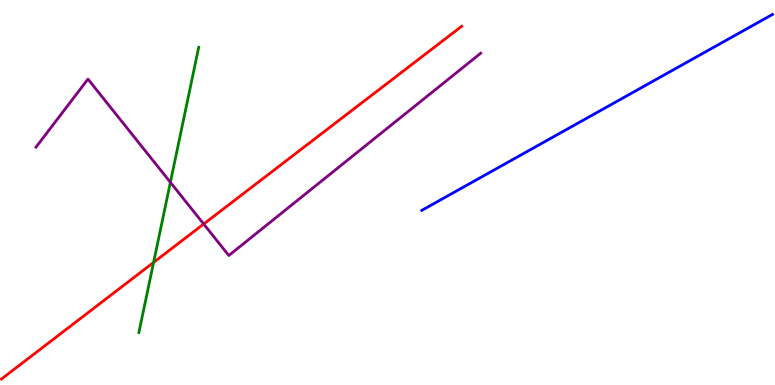[{'lines': ['blue', 'red'], 'intersections': []}, {'lines': ['green', 'red'], 'intersections': [{'x': 1.98, 'y': 3.18}]}, {'lines': ['purple', 'red'], 'intersections': [{'x': 2.63, 'y': 4.18}]}, {'lines': ['blue', 'green'], 'intersections': []}, {'lines': ['blue', 'purple'], 'intersections': []}, {'lines': ['green', 'purple'], 'intersections': [{'x': 2.2, 'y': 5.26}]}]